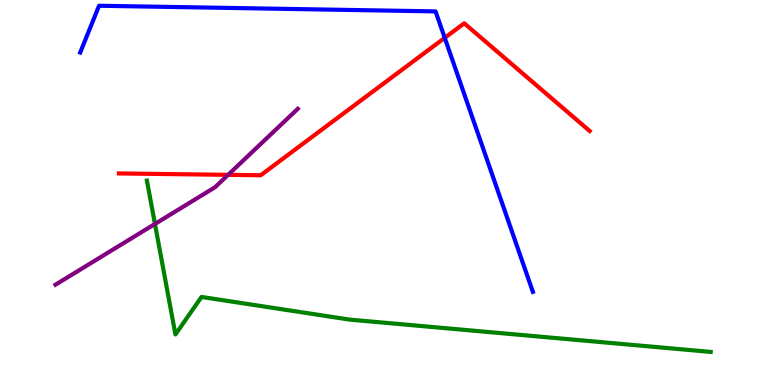[{'lines': ['blue', 'red'], 'intersections': [{'x': 5.74, 'y': 9.02}]}, {'lines': ['green', 'red'], 'intersections': []}, {'lines': ['purple', 'red'], 'intersections': [{'x': 2.94, 'y': 5.46}]}, {'lines': ['blue', 'green'], 'intersections': []}, {'lines': ['blue', 'purple'], 'intersections': []}, {'lines': ['green', 'purple'], 'intersections': [{'x': 2.0, 'y': 4.18}]}]